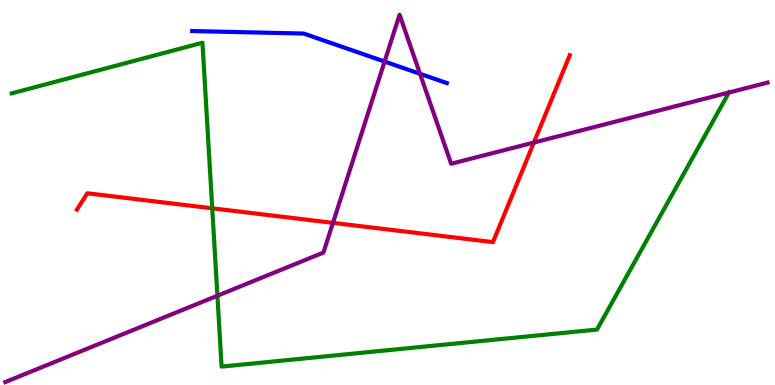[{'lines': ['blue', 'red'], 'intersections': []}, {'lines': ['green', 'red'], 'intersections': [{'x': 2.74, 'y': 4.59}]}, {'lines': ['purple', 'red'], 'intersections': [{'x': 4.3, 'y': 4.21}, {'x': 6.89, 'y': 6.3}]}, {'lines': ['blue', 'green'], 'intersections': []}, {'lines': ['blue', 'purple'], 'intersections': [{'x': 4.96, 'y': 8.4}, {'x': 5.42, 'y': 8.08}]}, {'lines': ['green', 'purple'], 'intersections': [{'x': 2.81, 'y': 2.32}, {'x': 9.41, 'y': 7.6}]}]